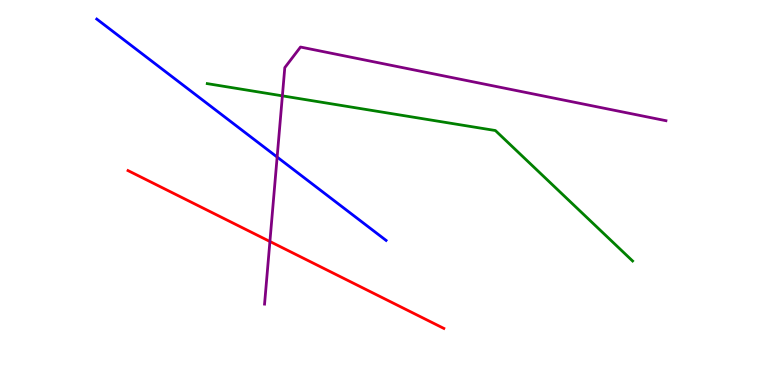[{'lines': ['blue', 'red'], 'intersections': []}, {'lines': ['green', 'red'], 'intersections': []}, {'lines': ['purple', 'red'], 'intersections': [{'x': 3.48, 'y': 3.73}]}, {'lines': ['blue', 'green'], 'intersections': []}, {'lines': ['blue', 'purple'], 'intersections': [{'x': 3.58, 'y': 5.92}]}, {'lines': ['green', 'purple'], 'intersections': [{'x': 3.64, 'y': 7.51}]}]